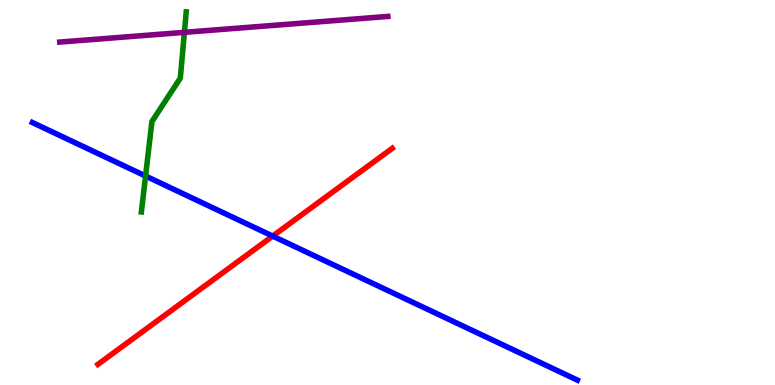[{'lines': ['blue', 'red'], 'intersections': [{'x': 3.52, 'y': 3.87}]}, {'lines': ['green', 'red'], 'intersections': []}, {'lines': ['purple', 'red'], 'intersections': []}, {'lines': ['blue', 'green'], 'intersections': [{'x': 1.88, 'y': 5.43}]}, {'lines': ['blue', 'purple'], 'intersections': []}, {'lines': ['green', 'purple'], 'intersections': [{'x': 2.38, 'y': 9.16}]}]